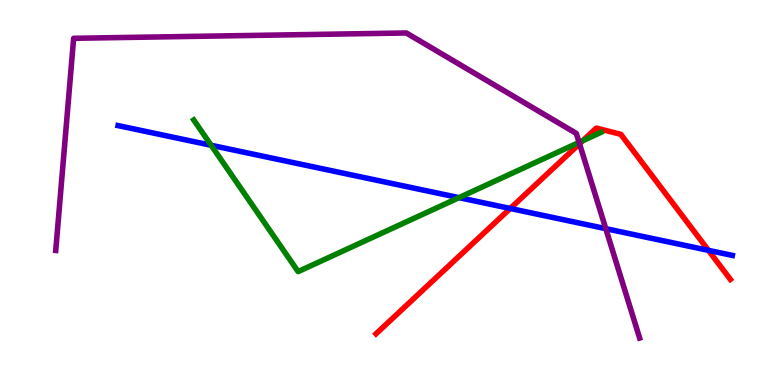[{'lines': ['blue', 'red'], 'intersections': [{'x': 6.58, 'y': 4.59}, {'x': 9.14, 'y': 3.5}]}, {'lines': ['green', 'red'], 'intersections': [{'x': 7.52, 'y': 6.35}]}, {'lines': ['purple', 'red'], 'intersections': [{'x': 7.48, 'y': 6.27}]}, {'lines': ['blue', 'green'], 'intersections': [{'x': 2.72, 'y': 6.23}, {'x': 5.92, 'y': 4.87}]}, {'lines': ['blue', 'purple'], 'intersections': [{'x': 7.82, 'y': 4.06}]}, {'lines': ['green', 'purple'], 'intersections': [{'x': 7.47, 'y': 6.3}]}]